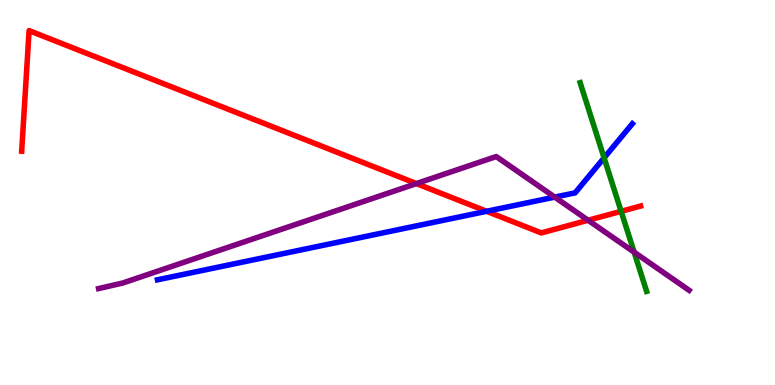[{'lines': ['blue', 'red'], 'intersections': [{'x': 6.28, 'y': 4.51}]}, {'lines': ['green', 'red'], 'intersections': [{'x': 8.01, 'y': 4.51}]}, {'lines': ['purple', 'red'], 'intersections': [{'x': 5.37, 'y': 5.23}, {'x': 7.59, 'y': 4.28}]}, {'lines': ['blue', 'green'], 'intersections': [{'x': 7.79, 'y': 5.9}]}, {'lines': ['blue', 'purple'], 'intersections': [{'x': 7.16, 'y': 4.88}]}, {'lines': ['green', 'purple'], 'intersections': [{'x': 8.18, 'y': 3.45}]}]